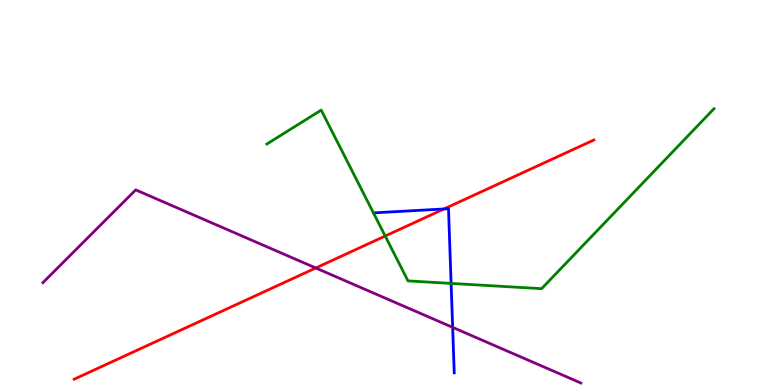[{'lines': ['blue', 'red'], 'intersections': [{'x': 5.73, 'y': 4.57}]}, {'lines': ['green', 'red'], 'intersections': [{'x': 4.97, 'y': 3.87}]}, {'lines': ['purple', 'red'], 'intersections': [{'x': 4.07, 'y': 3.04}]}, {'lines': ['blue', 'green'], 'intersections': [{'x': 5.82, 'y': 2.64}]}, {'lines': ['blue', 'purple'], 'intersections': [{'x': 5.84, 'y': 1.5}]}, {'lines': ['green', 'purple'], 'intersections': []}]